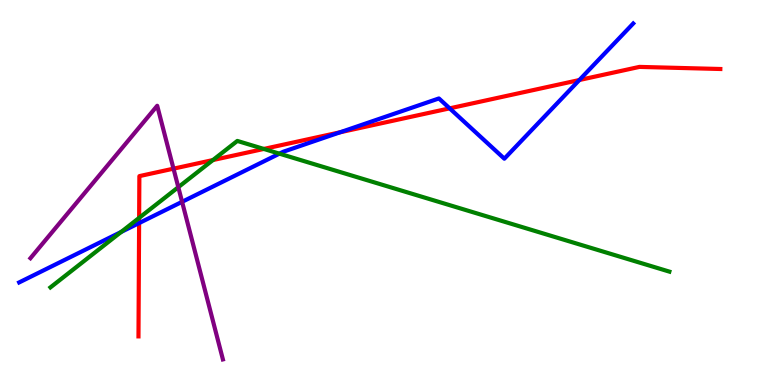[{'lines': ['blue', 'red'], 'intersections': [{'x': 1.79, 'y': 4.21}, {'x': 4.39, 'y': 6.56}, {'x': 5.8, 'y': 7.19}, {'x': 7.48, 'y': 7.92}]}, {'lines': ['green', 'red'], 'intersections': [{'x': 1.8, 'y': 4.34}, {'x': 2.75, 'y': 5.84}, {'x': 3.4, 'y': 6.13}]}, {'lines': ['purple', 'red'], 'intersections': [{'x': 2.24, 'y': 5.62}]}, {'lines': ['blue', 'green'], 'intersections': [{'x': 1.56, 'y': 3.97}, {'x': 3.61, 'y': 6.01}]}, {'lines': ['blue', 'purple'], 'intersections': [{'x': 2.35, 'y': 4.76}]}, {'lines': ['green', 'purple'], 'intersections': [{'x': 2.3, 'y': 5.14}]}]